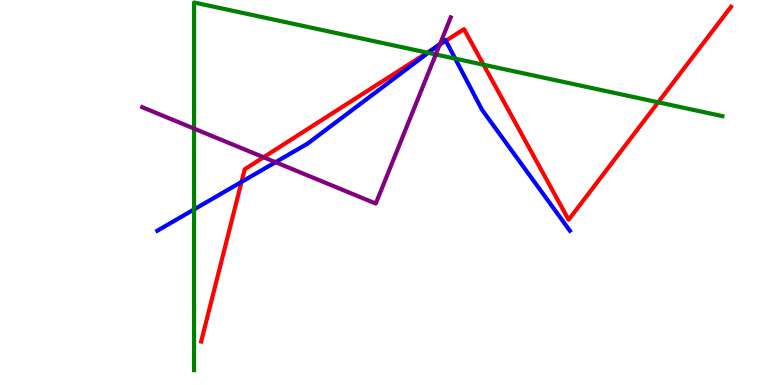[{'lines': ['blue', 'red'], 'intersections': [{'x': 3.12, 'y': 5.27}, {'x': 5.61, 'y': 8.76}, {'x': 5.75, 'y': 8.94}]}, {'lines': ['green', 'red'], 'intersections': [{'x': 5.51, 'y': 8.63}, {'x': 6.24, 'y': 8.32}, {'x': 8.49, 'y': 7.34}]}, {'lines': ['purple', 'red'], 'intersections': [{'x': 3.4, 'y': 5.92}, {'x': 5.67, 'y': 8.84}]}, {'lines': ['blue', 'green'], 'intersections': [{'x': 2.5, 'y': 4.56}, {'x': 5.53, 'y': 8.63}, {'x': 5.87, 'y': 8.48}]}, {'lines': ['blue', 'purple'], 'intersections': [{'x': 3.56, 'y': 5.79}, {'x': 5.68, 'y': 8.86}]}, {'lines': ['green', 'purple'], 'intersections': [{'x': 2.5, 'y': 6.66}, {'x': 5.62, 'y': 8.59}]}]